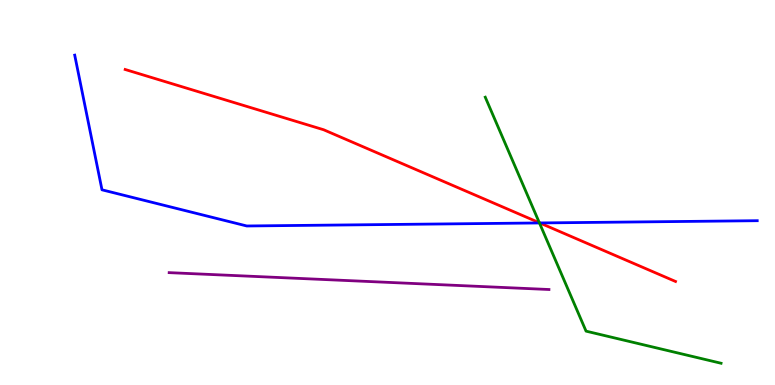[{'lines': ['blue', 'red'], 'intersections': [{'x': 6.97, 'y': 4.21}]}, {'lines': ['green', 'red'], 'intersections': [{'x': 6.96, 'y': 4.21}]}, {'lines': ['purple', 'red'], 'intersections': []}, {'lines': ['blue', 'green'], 'intersections': [{'x': 6.96, 'y': 4.21}]}, {'lines': ['blue', 'purple'], 'intersections': []}, {'lines': ['green', 'purple'], 'intersections': []}]